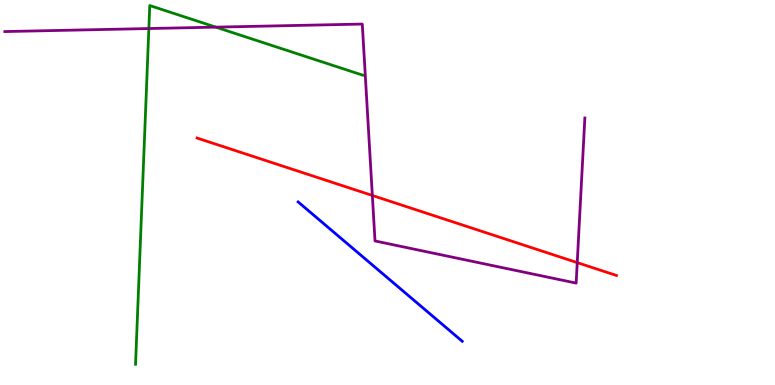[{'lines': ['blue', 'red'], 'intersections': []}, {'lines': ['green', 'red'], 'intersections': []}, {'lines': ['purple', 'red'], 'intersections': [{'x': 4.8, 'y': 4.92}, {'x': 7.45, 'y': 3.18}]}, {'lines': ['blue', 'green'], 'intersections': []}, {'lines': ['blue', 'purple'], 'intersections': []}, {'lines': ['green', 'purple'], 'intersections': [{'x': 1.92, 'y': 9.26}, {'x': 2.78, 'y': 9.3}]}]